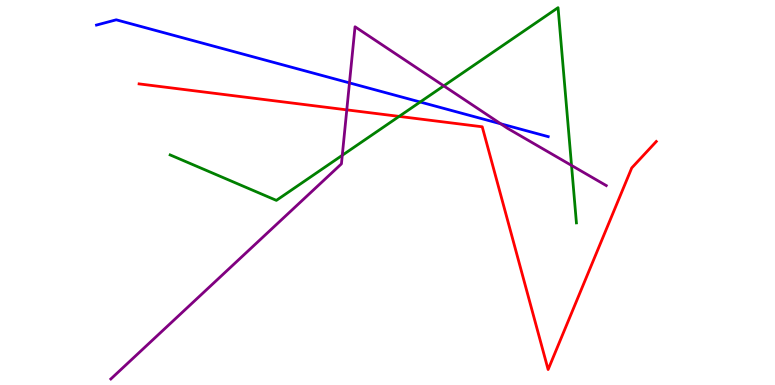[{'lines': ['blue', 'red'], 'intersections': []}, {'lines': ['green', 'red'], 'intersections': [{'x': 5.15, 'y': 6.98}]}, {'lines': ['purple', 'red'], 'intersections': [{'x': 4.47, 'y': 7.15}]}, {'lines': ['blue', 'green'], 'intersections': [{'x': 5.42, 'y': 7.35}]}, {'lines': ['blue', 'purple'], 'intersections': [{'x': 4.51, 'y': 7.85}, {'x': 6.46, 'y': 6.78}]}, {'lines': ['green', 'purple'], 'intersections': [{'x': 4.42, 'y': 5.97}, {'x': 5.73, 'y': 7.77}, {'x': 7.37, 'y': 5.7}]}]